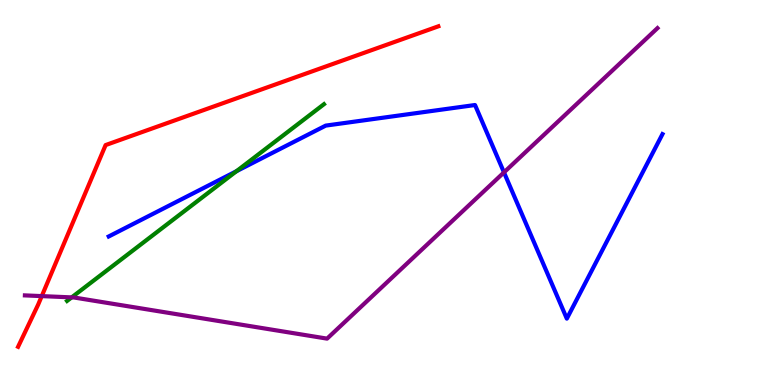[{'lines': ['blue', 'red'], 'intersections': []}, {'lines': ['green', 'red'], 'intersections': []}, {'lines': ['purple', 'red'], 'intersections': [{'x': 0.539, 'y': 2.31}]}, {'lines': ['blue', 'green'], 'intersections': [{'x': 3.05, 'y': 5.55}]}, {'lines': ['blue', 'purple'], 'intersections': [{'x': 6.5, 'y': 5.52}]}, {'lines': ['green', 'purple'], 'intersections': [{'x': 0.925, 'y': 2.28}]}]